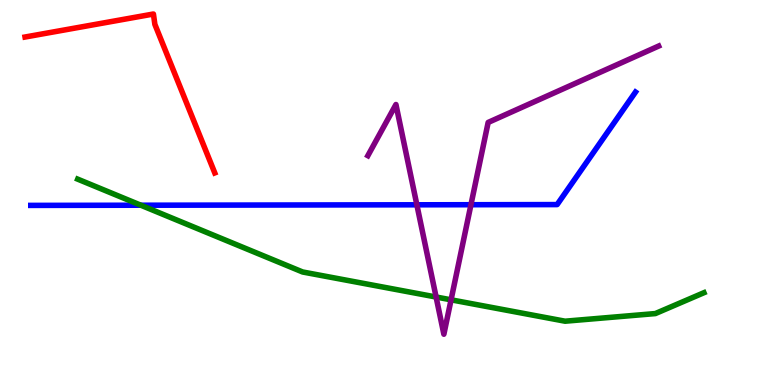[{'lines': ['blue', 'red'], 'intersections': []}, {'lines': ['green', 'red'], 'intersections': []}, {'lines': ['purple', 'red'], 'intersections': []}, {'lines': ['blue', 'green'], 'intersections': [{'x': 1.82, 'y': 4.67}]}, {'lines': ['blue', 'purple'], 'intersections': [{'x': 5.38, 'y': 4.68}, {'x': 6.08, 'y': 4.68}]}, {'lines': ['green', 'purple'], 'intersections': [{'x': 5.63, 'y': 2.29}, {'x': 5.82, 'y': 2.21}]}]